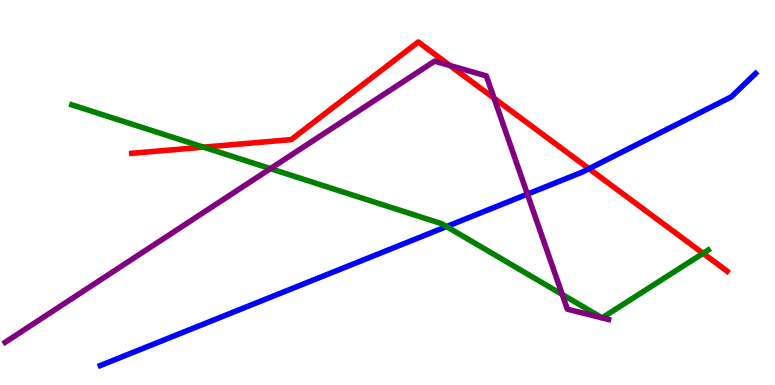[{'lines': ['blue', 'red'], 'intersections': [{'x': 7.6, 'y': 5.62}]}, {'lines': ['green', 'red'], 'intersections': [{'x': 2.63, 'y': 6.18}, {'x': 9.07, 'y': 3.42}]}, {'lines': ['purple', 'red'], 'intersections': [{'x': 5.81, 'y': 8.3}, {'x': 6.38, 'y': 7.45}]}, {'lines': ['blue', 'green'], 'intersections': [{'x': 5.76, 'y': 4.11}]}, {'lines': ['blue', 'purple'], 'intersections': [{'x': 6.81, 'y': 4.96}]}, {'lines': ['green', 'purple'], 'intersections': [{'x': 3.49, 'y': 5.62}, {'x': 7.25, 'y': 2.35}]}]